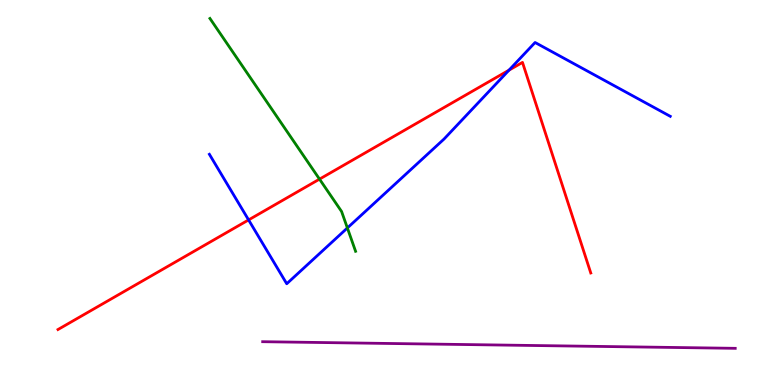[{'lines': ['blue', 'red'], 'intersections': [{'x': 3.21, 'y': 4.29}, {'x': 6.57, 'y': 8.18}]}, {'lines': ['green', 'red'], 'intersections': [{'x': 4.12, 'y': 5.35}]}, {'lines': ['purple', 'red'], 'intersections': []}, {'lines': ['blue', 'green'], 'intersections': [{'x': 4.48, 'y': 4.08}]}, {'lines': ['blue', 'purple'], 'intersections': []}, {'lines': ['green', 'purple'], 'intersections': []}]